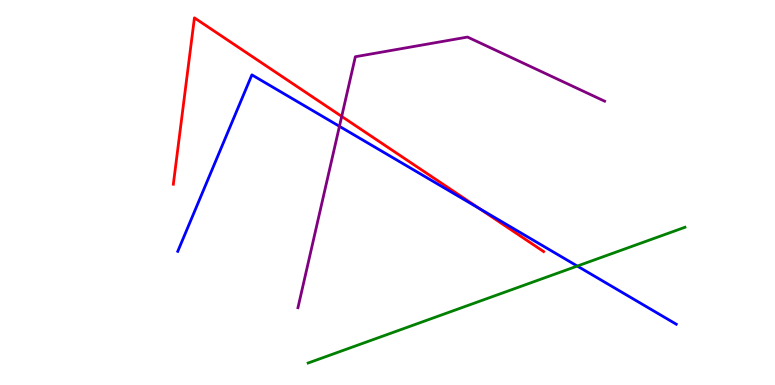[{'lines': ['blue', 'red'], 'intersections': [{'x': 6.18, 'y': 4.59}]}, {'lines': ['green', 'red'], 'intersections': []}, {'lines': ['purple', 'red'], 'intersections': [{'x': 4.41, 'y': 6.98}]}, {'lines': ['blue', 'green'], 'intersections': [{'x': 7.45, 'y': 3.09}]}, {'lines': ['blue', 'purple'], 'intersections': [{'x': 4.38, 'y': 6.72}]}, {'lines': ['green', 'purple'], 'intersections': []}]